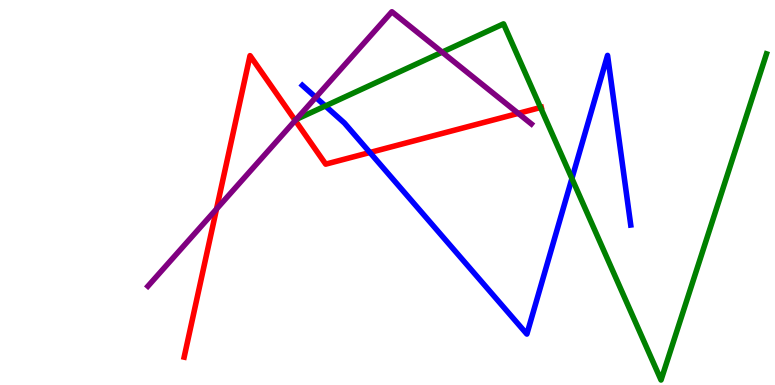[{'lines': ['blue', 'red'], 'intersections': [{'x': 4.77, 'y': 6.04}]}, {'lines': ['green', 'red'], 'intersections': [{'x': 6.97, 'y': 7.21}]}, {'lines': ['purple', 'red'], 'intersections': [{'x': 2.79, 'y': 4.57}, {'x': 3.81, 'y': 6.87}, {'x': 6.69, 'y': 7.05}]}, {'lines': ['blue', 'green'], 'intersections': [{'x': 4.2, 'y': 7.25}, {'x': 7.38, 'y': 5.36}]}, {'lines': ['blue', 'purple'], 'intersections': [{'x': 4.07, 'y': 7.47}]}, {'lines': ['green', 'purple'], 'intersections': [{'x': 3.82, 'y': 6.9}, {'x': 5.7, 'y': 8.65}]}]